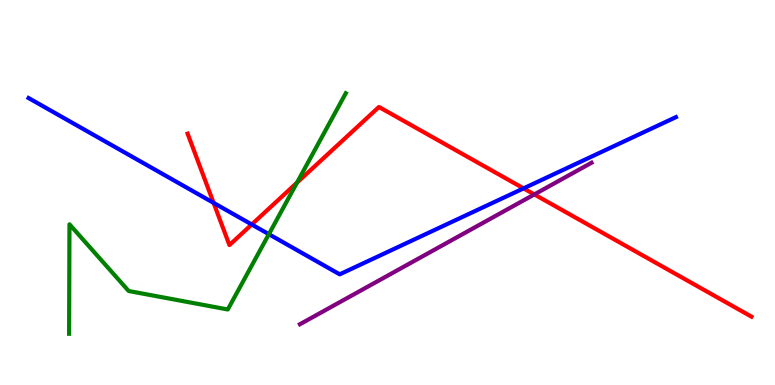[{'lines': ['blue', 'red'], 'intersections': [{'x': 2.76, 'y': 4.73}, {'x': 3.25, 'y': 4.17}, {'x': 6.76, 'y': 5.11}]}, {'lines': ['green', 'red'], 'intersections': [{'x': 3.83, 'y': 5.26}]}, {'lines': ['purple', 'red'], 'intersections': [{'x': 6.89, 'y': 4.95}]}, {'lines': ['blue', 'green'], 'intersections': [{'x': 3.47, 'y': 3.92}]}, {'lines': ['blue', 'purple'], 'intersections': []}, {'lines': ['green', 'purple'], 'intersections': []}]